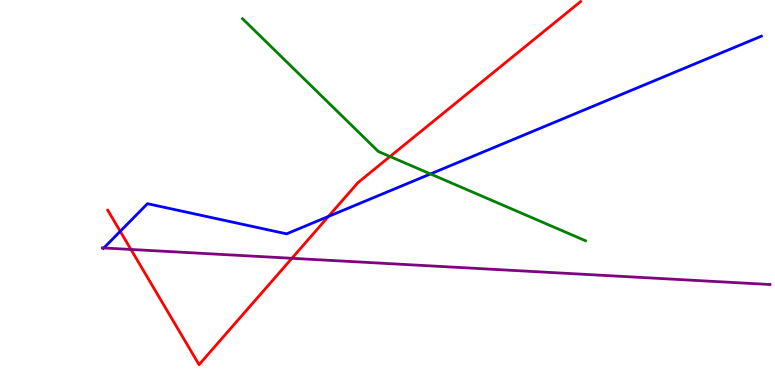[{'lines': ['blue', 'red'], 'intersections': [{'x': 1.55, 'y': 3.99}, {'x': 4.24, 'y': 4.38}]}, {'lines': ['green', 'red'], 'intersections': [{'x': 5.03, 'y': 5.93}]}, {'lines': ['purple', 'red'], 'intersections': [{'x': 1.69, 'y': 3.52}, {'x': 3.77, 'y': 3.29}]}, {'lines': ['blue', 'green'], 'intersections': [{'x': 5.55, 'y': 5.48}]}, {'lines': ['blue', 'purple'], 'intersections': [{'x': 1.34, 'y': 3.56}]}, {'lines': ['green', 'purple'], 'intersections': []}]